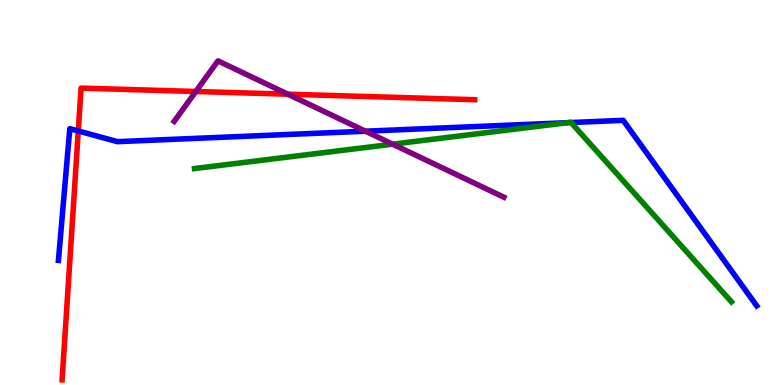[{'lines': ['blue', 'red'], 'intersections': [{'x': 1.01, 'y': 6.6}]}, {'lines': ['green', 'red'], 'intersections': []}, {'lines': ['purple', 'red'], 'intersections': [{'x': 2.53, 'y': 7.62}, {'x': 3.71, 'y': 7.55}]}, {'lines': ['blue', 'green'], 'intersections': [{'x': 7.32, 'y': 6.81}, {'x': 7.37, 'y': 6.82}]}, {'lines': ['blue', 'purple'], 'intersections': [{'x': 4.72, 'y': 6.59}]}, {'lines': ['green', 'purple'], 'intersections': [{'x': 5.07, 'y': 6.25}]}]